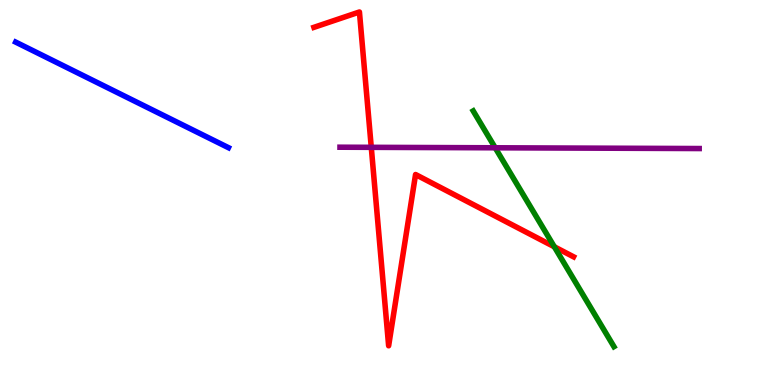[{'lines': ['blue', 'red'], 'intersections': []}, {'lines': ['green', 'red'], 'intersections': [{'x': 7.15, 'y': 3.59}]}, {'lines': ['purple', 'red'], 'intersections': [{'x': 4.79, 'y': 6.17}]}, {'lines': ['blue', 'green'], 'intersections': []}, {'lines': ['blue', 'purple'], 'intersections': []}, {'lines': ['green', 'purple'], 'intersections': [{'x': 6.39, 'y': 6.16}]}]